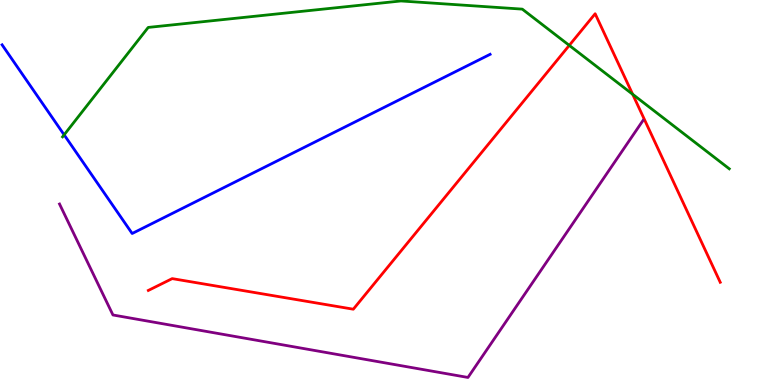[{'lines': ['blue', 'red'], 'intersections': []}, {'lines': ['green', 'red'], 'intersections': [{'x': 7.35, 'y': 8.82}, {'x': 8.16, 'y': 7.55}]}, {'lines': ['purple', 'red'], 'intersections': []}, {'lines': ['blue', 'green'], 'intersections': [{'x': 0.828, 'y': 6.5}]}, {'lines': ['blue', 'purple'], 'intersections': []}, {'lines': ['green', 'purple'], 'intersections': []}]